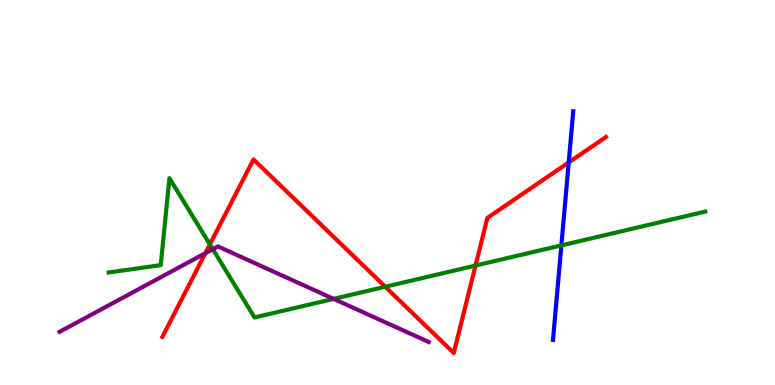[{'lines': ['blue', 'red'], 'intersections': [{'x': 7.34, 'y': 5.78}]}, {'lines': ['green', 'red'], 'intersections': [{'x': 2.71, 'y': 3.65}, {'x': 4.97, 'y': 2.55}, {'x': 6.14, 'y': 3.1}]}, {'lines': ['purple', 'red'], 'intersections': [{'x': 2.65, 'y': 3.42}]}, {'lines': ['blue', 'green'], 'intersections': [{'x': 7.24, 'y': 3.63}]}, {'lines': ['blue', 'purple'], 'intersections': []}, {'lines': ['green', 'purple'], 'intersections': [{'x': 2.75, 'y': 3.53}, {'x': 4.3, 'y': 2.24}]}]